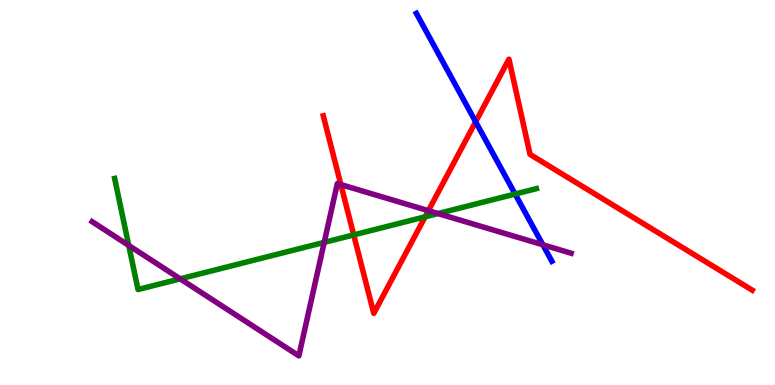[{'lines': ['blue', 'red'], 'intersections': [{'x': 6.14, 'y': 6.84}]}, {'lines': ['green', 'red'], 'intersections': [{'x': 4.56, 'y': 3.9}, {'x': 5.49, 'y': 4.37}]}, {'lines': ['purple', 'red'], 'intersections': [{'x': 4.4, 'y': 5.21}, {'x': 5.53, 'y': 4.53}]}, {'lines': ['blue', 'green'], 'intersections': [{'x': 6.65, 'y': 4.96}]}, {'lines': ['blue', 'purple'], 'intersections': [{'x': 7.0, 'y': 3.64}]}, {'lines': ['green', 'purple'], 'intersections': [{'x': 1.66, 'y': 3.62}, {'x': 2.33, 'y': 2.76}, {'x': 4.18, 'y': 3.7}, {'x': 5.65, 'y': 4.45}]}]